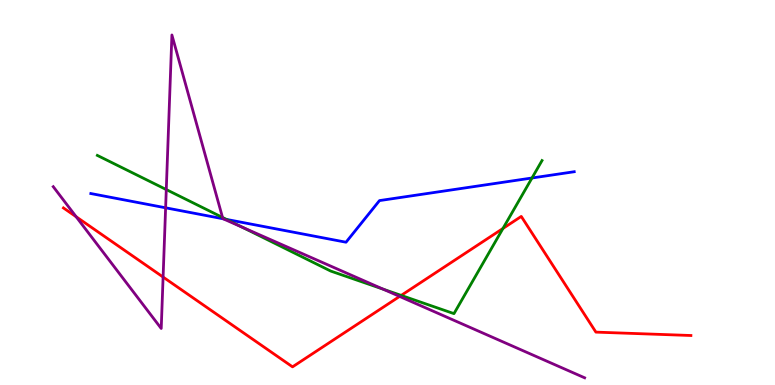[{'lines': ['blue', 'red'], 'intersections': []}, {'lines': ['green', 'red'], 'intersections': [{'x': 5.18, 'y': 2.33}, {'x': 6.49, 'y': 4.07}]}, {'lines': ['purple', 'red'], 'intersections': [{'x': 0.982, 'y': 4.37}, {'x': 2.1, 'y': 2.8}, {'x': 5.16, 'y': 2.3}]}, {'lines': ['blue', 'green'], 'intersections': [{'x': 2.92, 'y': 4.3}, {'x': 6.86, 'y': 5.38}]}, {'lines': ['blue', 'purple'], 'intersections': [{'x': 2.14, 'y': 4.6}, {'x': 2.88, 'y': 4.32}]}, {'lines': ['green', 'purple'], 'intersections': [{'x': 2.15, 'y': 5.08}, {'x': 2.87, 'y': 4.35}, {'x': 3.12, 'y': 4.1}, {'x': 4.94, 'y': 2.49}]}]